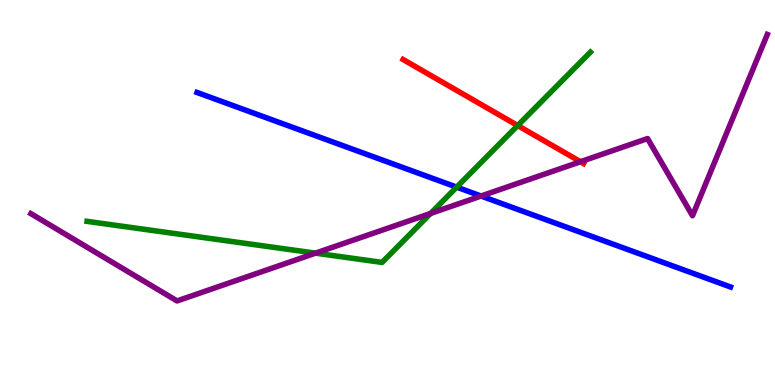[{'lines': ['blue', 'red'], 'intersections': []}, {'lines': ['green', 'red'], 'intersections': [{'x': 6.68, 'y': 6.74}]}, {'lines': ['purple', 'red'], 'intersections': [{'x': 7.49, 'y': 5.8}]}, {'lines': ['blue', 'green'], 'intersections': [{'x': 5.89, 'y': 5.14}]}, {'lines': ['blue', 'purple'], 'intersections': [{'x': 6.21, 'y': 4.91}]}, {'lines': ['green', 'purple'], 'intersections': [{'x': 4.07, 'y': 3.42}, {'x': 5.56, 'y': 4.46}]}]